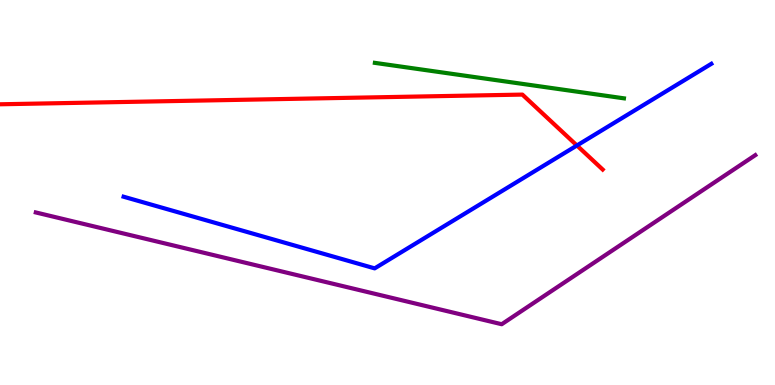[{'lines': ['blue', 'red'], 'intersections': [{'x': 7.44, 'y': 6.22}]}, {'lines': ['green', 'red'], 'intersections': []}, {'lines': ['purple', 'red'], 'intersections': []}, {'lines': ['blue', 'green'], 'intersections': []}, {'lines': ['blue', 'purple'], 'intersections': []}, {'lines': ['green', 'purple'], 'intersections': []}]